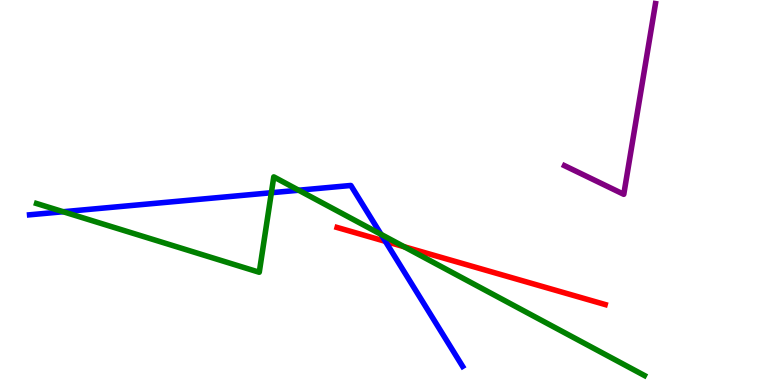[{'lines': ['blue', 'red'], 'intersections': [{'x': 4.97, 'y': 3.73}]}, {'lines': ['green', 'red'], 'intersections': [{'x': 5.21, 'y': 3.59}]}, {'lines': ['purple', 'red'], 'intersections': []}, {'lines': ['blue', 'green'], 'intersections': [{'x': 0.816, 'y': 4.5}, {'x': 3.5, 'y': 4.99}, {'x': 3.85, 'y': 5.06}, {'x': 4.92, 'y': 3.91}]}, {'lines': ['blue', 'purple'], 'intersections': []}, {'lines': ['green', 'purple'], 'intersections': []}]